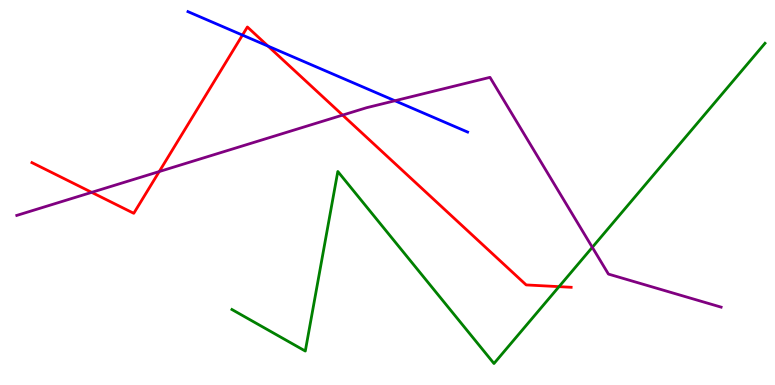[{'lines': ['blue', 'red'], 'intersections': [{'x': 3.13, 'y': 9.09}, {'x': 3.46, 'y': 8.8}]}, {'lines': ['green', 'red'], 'intersections': [{'x': 7.21, 'y': 2.55}]}, {'lines': ['purple', 'red'], 'intersections': [{'x': 1.18, 'y': 5.0}, {'x': 2.05, 'y': 5.54}, {'x': 4.42, 'y': 7.01}]}, {'lines': ['blue', 'green'], 'intersections': []}, {'lines': ['blue', 'purple'], 'intersections': [{'x': 5.1, 'y': 7.38}]}, {'lines': ['green', 'purple'], 'intersections': [{'x': 7.64, 'y': 3.58}]}]